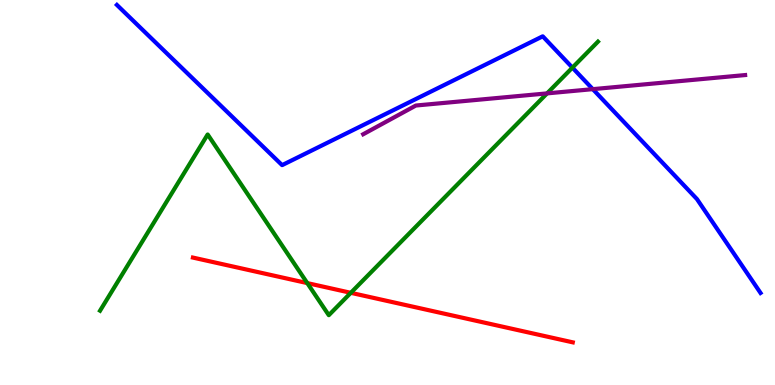[{'lines': ['blue', 'red'], 'intersections': []}, {'lines': ['green', 'red'], 'intersections': [{'x': 3.97, 'y': 2.65}, {'x': 4.53, 'y': 2.39}]}, {'lines': ['purple', 'red'], 'intersections': []}, {'lines': ['blue', 'green'], 'intersections': [{'x': 7.39, 'y': 8.24}]}, {'lines': ['blue', 'purple'], 'intersections': [{'x': 7.65, 'y': 7.68}]}, {'lines': ['green', 'purple'], 'intersections': [{'x': 7.06, 'y': 7.57}]}]